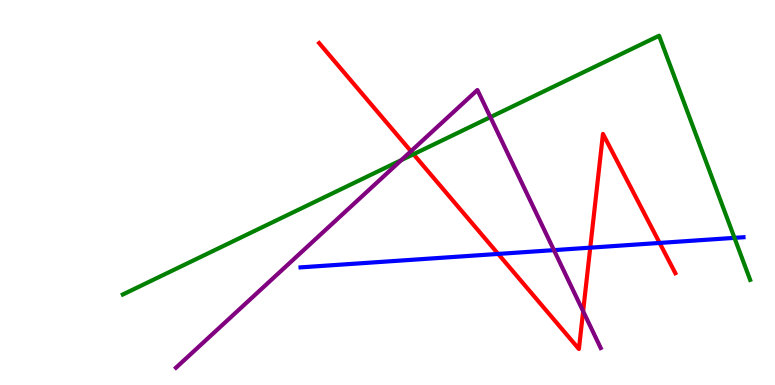[{'lines': ['blue', 'red'], 'intersections': [{'x': 6.43, 'y': 3.4}, {'x': 7.62, 'y': 3.57}, {'x': 8.51, 'y': 3.69}]}, {'lines': ['green', 'red'], 'intersections': [{'x': 5.34, 'y': 5.99}]}, {'lines': ['purple', 'red'], 'intersections': [{'x': 5.3, 'y': 6.07}, {'x': 7.52, 'y': 1.92}]}, {'lines': ['blue', 'green'], 'intersections': [{'x': 9.48, 'y': 3.82}]}, {'lines': ['blue', 'purple'], 'intersections': [{'x': 7.15, 'y': 3.5}]}, {'lines': ['green', 'purple'], 'intersections': [{'x': 5.18, 'y': 5.84}, {'x': 6.33, 'y': 6.96}]}]